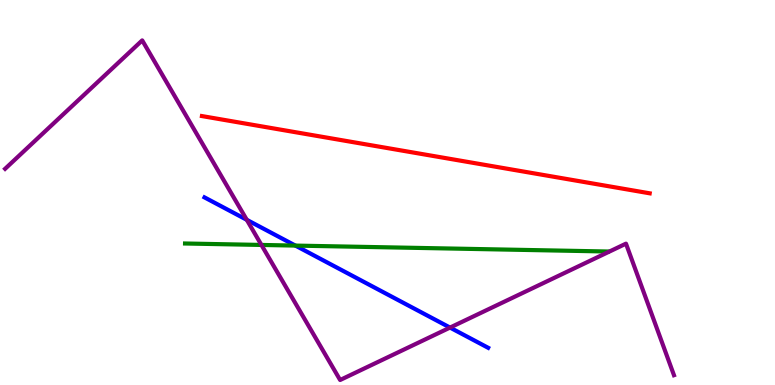[{'lines': ['blue', 'red'], 'intersections': []}, {'lines': ['green', 'red'], 'intersections': []}, {'lines': ['purple', 'red'], 'intersections': []}, {'lines': ['blue', 'green'], 'intersections': [{'x': 3.81, 'y': 3.62}]}, {'lines': ['blue', 'purple'], 'intersections': [{'x': 3.18, 'y': 4.29}, {'x': 5.81, 'y': 1.49}]}, {'lines': ['green', 'purple'], 'intersections': [{'x': 3.37, 'y': 3.64}]}]